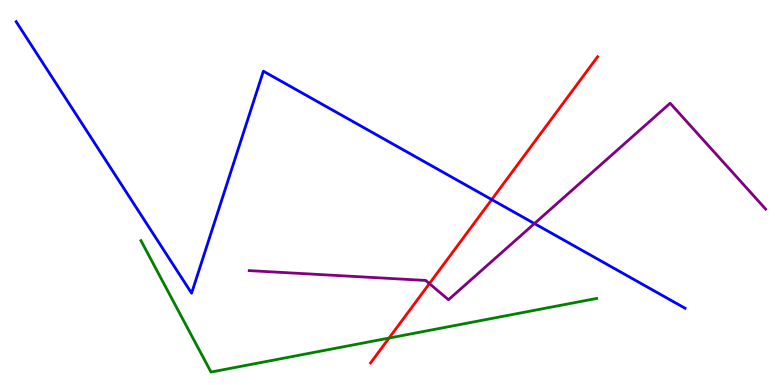[{'lines': ['blue', 'red'], 'intersections': [{'x': 6.34, 'y': 4.82}]}, {'lines': ['green', 'red'], 'intersections': [{'x': 5.02, 'y': 1.22}]}, {'lines': ['purple', 'red'], 'intersections': [{'x': 5.54, 'y': 2.63}]}, {'lines': ['blue', 'green'], 'intersections': []}, {'lines': ['blue', 'purple'], 'intersections': [{'x': 6.9, 'y': 4.19}]}, {'lines': ['green', 'purple'], 'intersections': []}]